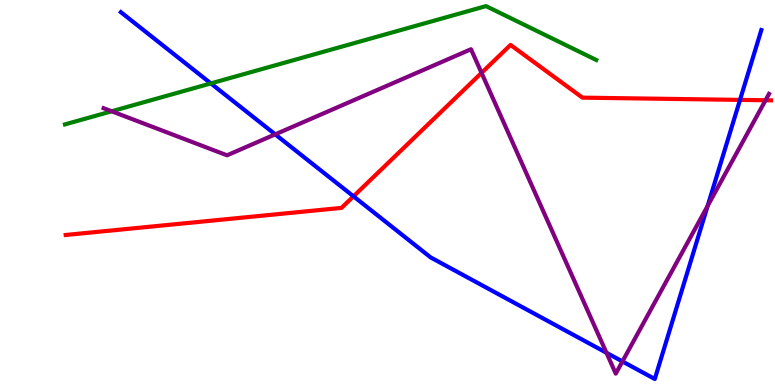[{'lines': ['blue', 'red'], 'intersections': [{'x': 4.56, 'y': 4.9}, {'x': 9.55, 'y': 7.41}]}, {'lines': ['green', 'red'], 'intersections': []}, {'lines': ['purple', 'red'], 'intersections': [{'x': 6.21, 'y': 8.11}, {'x': 9.88, 'y': 7.4}]}, {'lines': ['blue', 'green'], 'intersections': [{'x': 2.72, 'y': 7.83}]}, {'lines': ['blue', 'purple'], 'intersections': [{'x': 3.55, 'y': 6.51}, {'x': 7.83, 'y': 0.837}, {'x': 8.03, 'y': 0.612}, {'x': 9.13, 'y': 4.65}]}, {'lines': ['green', 'purple'], 'intersections': [{'x': 1.44, 'y': 7.11}]}]